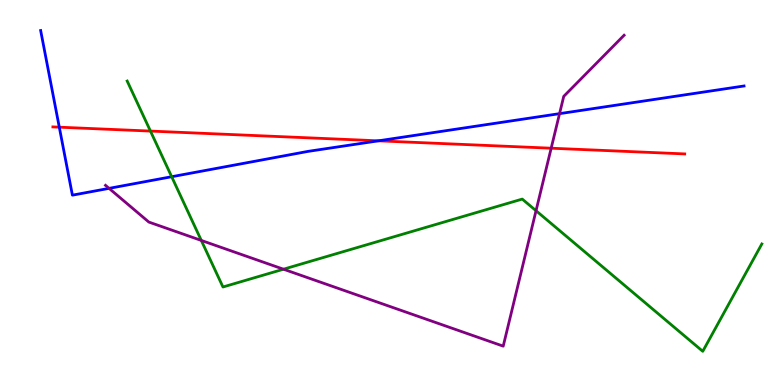[{'lines': ['blue', 'red'], 'intersections': [{'x': 0.765, 'y': 6.7}, {'x': 4.88, 'y': 6.34}]}, {'lines': ['green', 'red'], 'intersections': [{'x': 1.94, 'y': 6.6}]}, {'lines': ['purple', 'red'], 'intersections': [{'x': 7.11, 'y': 6.15}]}, {'lines': ['blue', 'green'], 'intersections': [{'x': 2.22, 'y': 5.41}]}, {'lines': ['blue', 'purple'], 'intersections': [{'x': 1.41, 'y': 5.11}, {'x': 7.22, 'y': 7.05}]}, {'lines': ['green', 'purple'], 'intersections': [{'x': 2.6, 'y': 3.75}, {'x': 3.66, 'y': 3.01}, {'x': 6.92, 'y': 4.53}]}]